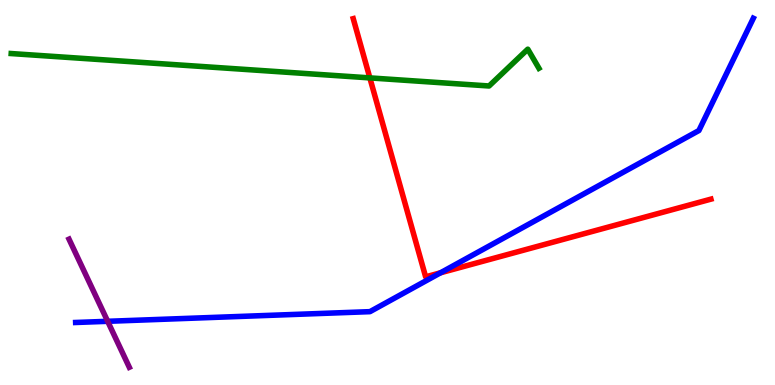[{'lines': ['blue', 'red'], 'intersections': [{'x': 5.68, 'y': 2.91}]}, {'lines': ['green', 'red'], 'intersections': [{'x': 4.77, 'y': 7.98}]}, {'lines': ['purple', 'red'], 'intersections': []}, {'lines': ['blue', 'green'], 'intersections': []}, {'lines': ['blue', 'purple'], 'intersections': [{'x': 1.39, 'y': 1.65}]}, {'lines': ['green', 'purple'], 'intersections': []}]